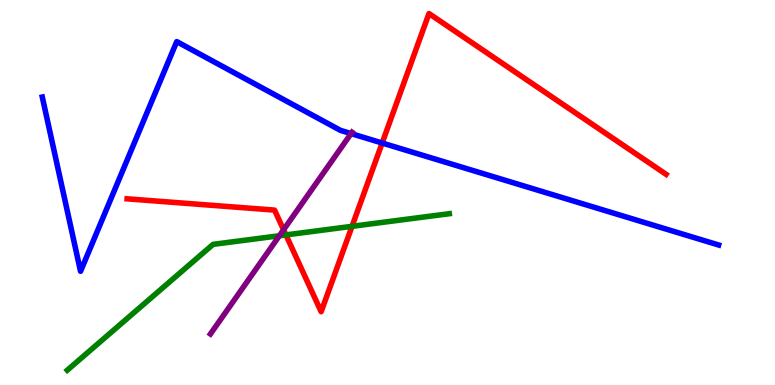[{'lines': ['blue', 'red'], 'intersections': [{'x': 4.93, 'y': 6.29}]}, {'lines': ['green', 'red'], 'intersections': [{'x': 3.69, 'y': 3.9}, {'x': 4.54, 'y': 4.12}]}, {'lines': ['purple', 'red'], 'intersections': [{'x': 3.66, 'y': 4.03}]}, {'lines': ['blue', 'green'], 'intersections': []}, {'lines': ['blue', 'purple'], 'intersections': [{'x': 4.53, 'y': 6.53}]}, {'lines': ['green', 'purple'], 'intersections': [{'x': 3.6, 'y': 3.88}]}]